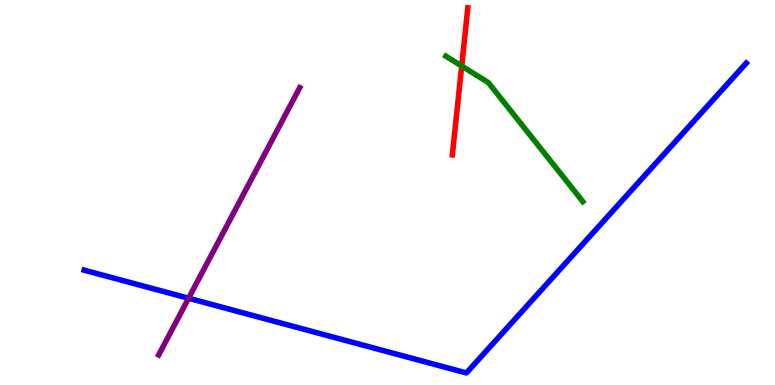[{'lines': ['blue', 'red'], 'intersections': []}, {'lines': ['green', 'red'], 'intersections': [{'x': 5.96, 'y': 8.28}]}, {'lines': ['purple', 'red'], 'intersections': []}, {'lines': ['blue', 'green'], 'intersections': []}, {'lines': ['blue', 'purple'], 'intersections': [{'x': 2.43, 'y': 2.25}]}, {'lines': ['green', 'purple'], 'intersections': []}]